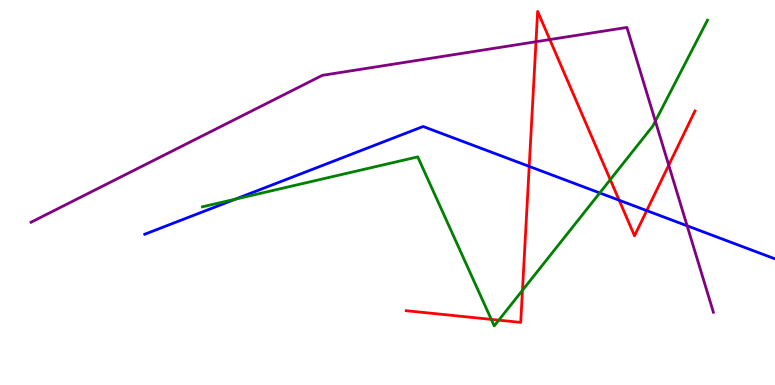[{'lines': ['blue', 'red'], 'intersections': [{'x': 6.83, 'y': 5.68}, {'x': 7.99, 'y': 4.8}, {'x': 8.34, 'y': 4.53}]}, {'lines': ['green', 'red'], 'intersections': [{'x': 6.34, 'y': 1.7}, {'x': 6.44, 'y': 1.68}, {'x': 6.74, 'y': 2.46}, {'x': 7.87, 'y': 5.33}]}, {'lines': ['purple', 'red'], 'intersections': [{'x': 6.92, 'y': 8.92}, {'x': 7.09, 'y': 8.97}, {'x': 8.63, 'y': 5.71}]}, {'lines': ['blue', 'green'], 'intersections': [{'x': 3.04, 'y': 4.83}, {'x': 7.74, 'y': 4.99}]}, {'lines': ['blue', 'purple'], 'intersections': [{'x': 8.87, 'y': 4.13}]}, {'lines': ['green', 'purple'], 'intersections': [{'x': 8.46, 'y': 6.85}]}]